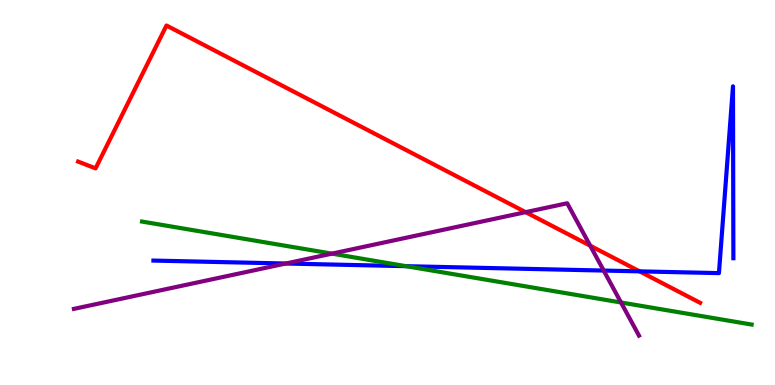[{'lines': ['blue', 'red'], 'intersections': [{'x': 8.25, 'y': 2.95}]}, {'lines': ['green', 'red'], 'intersections': []}, {'lines': ['purple', 'red'], 'intersections': [{'x': 6.78, 'y': 4.49}, {'x': 7.62, 'y': 3.62}]}, {'lines': ['blue', 'green'], 'intersections': [{'x': 5.24, 'y': 3.09}]}, {'lines': ['blue', 'purple'], 'intersections': [{'x': 3.69, 'y': 3.16}, {'x': 7.79, 'y': 2.97}]}, {'lines': ['green', 'purple'], 'intersections': [{'x': 4.28, 'y': 3.41}, {'x': 8.01, 'y': 2.14}]}]